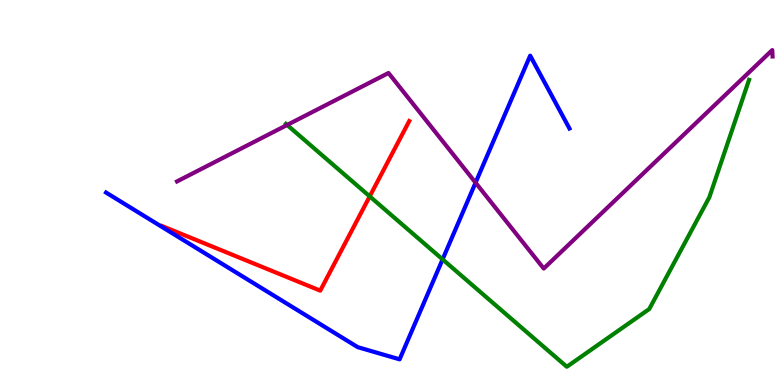[{'lines': ['blue', 'red'], 'intersections': []}, {'lines': ['green', 'red'], 'intersections': [{'x': 4.77, 'y': 4.9}]}, {'lines': ['purple', 'red'], 'intersections': []}, {'lines': ['blue', 'green'], 'intersections': [{'x': 5.71, 'y': 3.26}]}, {'lines': ['blue', 'purple'], 'intersections': [{'x': 6.14, 'y': 5.25}]}, {'lines': ['green', 'purple'], 'intersections': [{'x': 3.7, 'y': 6.75}]}]